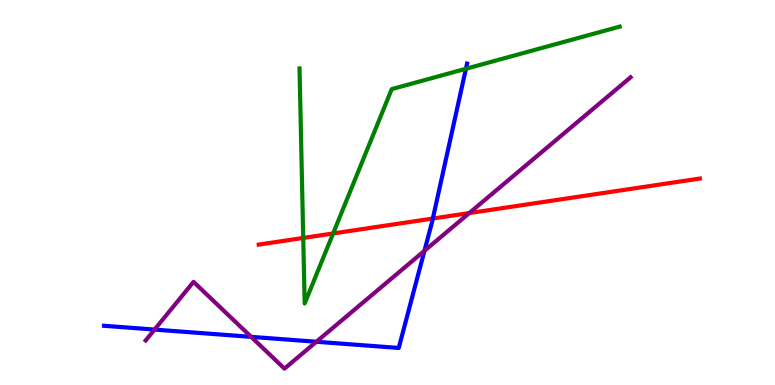[{'lines': ['blue', 'red'], 'intersections': [{'x': 5.59, 'y': 4.32}]}, {'lines': ['green', 'red'], 'intersections': [{'x': 3.91, 'y': 3.82}, {'x': 4.3, 'y': 3.94}]}, {'lines': ['purple', 'red'], 'intersections': [{'x': 6.06, 'y': 4.47}]}, {'lines': ['blue', 'green'], 'intersections': [{'x': 6.01, 'y': 8.21}]}, {'lines': ['blue', 'purple'], 'intersections': [{'x': 1.99, 'y': 1.44}, {'x': 3.24, 'y': 1.25}, {'x': 4.08, 'y': 1.12}, {'x': 5.48, 'y': 3.49}]}, {'lines': ['green', 'purple'], 'intersections': []}]